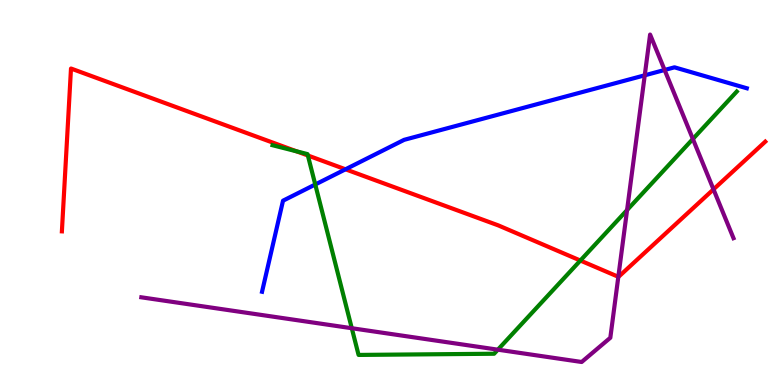[{'lines': ['blue', 'red'], 'intersections': [{'x': 4.46, 'y': 5.6}]}, {'lines': ['green', 'red'], 'intersections': [{'x': 3.83, 'y': 6.07}, {'x': 3.97, 'y': 5.96}, {'x': 7.49, 'y': 3.23}]}, {'lines': ['purple', 'red'], 'intersections': [{'x': 7.98, 'y': 2.81}, {'x': 9.21, 'y': 5.08}]}, {'lines': ['blue', 'green'], 'intersections': [{'x': 4.07, 'y': 5.21}]}, {'lines': ['blue', 'purple'], 'intersections': [{'x': 8.32, 'y': 8.04}, {'x': 8.58, 'y': 8.18}]}, {'lines': ['green', 'purple'], 'intersections': [{'x': 4.54, 'y': 1.47}, {'x': 6.42, 'y': 0.917}, {'x': 8.09, 'y': 4.54}, {'x': 8.94, 'y': 6.39}]}]